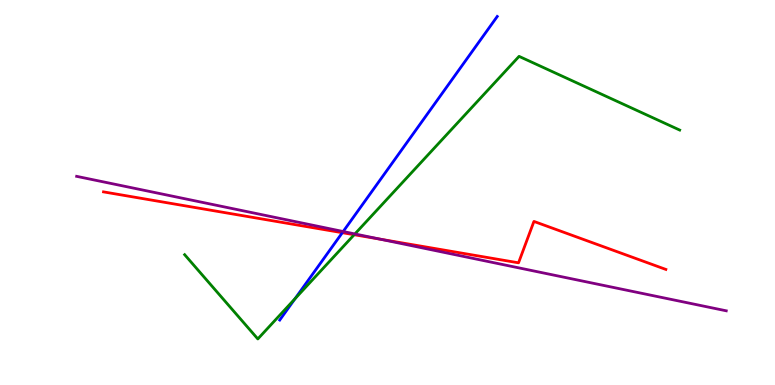[{'lines': ['blue', 'red'], 'intersections': [{'x': 4.42, 'y': 3.96}]}, {'lines': ['green', 'red'], 'intersections': [{'x': 4.57, 'y': 3.9}]}, {'lines': ['purple', 'red'], 'intersections': [{'x': 4.91, 'y': 3.79}]}, {'lines': ['blue', 'green'], 'intersections': [{'x': 3.81, 'y': 2.24}]}, {'lines': ['blue', 'purple'], 'intersections': [{'x': 4.43, 'y': 3.99}]}, {'lines': ['green', 'purple'], 'intersections': [{'x': 4.58, 'y': 3.92}]}]